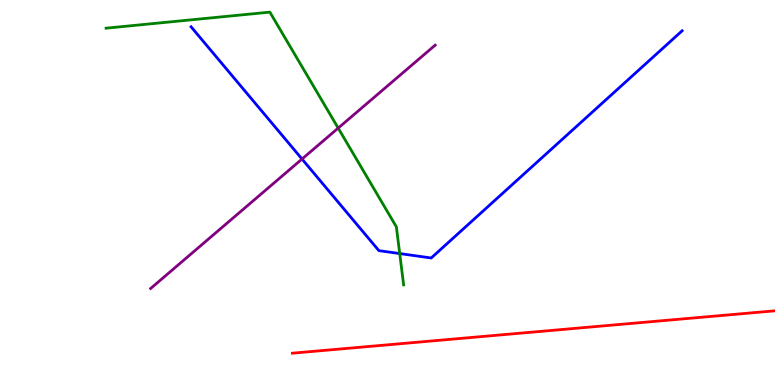[{'lines': ['blue', 'red'], 'intersections': []}, {'lines': ['green', 'red'], 'intersections': []}, {'lines': ['purple', 'red'], 'intersections': []}, {'lines': ['blue', 'green'], 'intersections': [{'x': 5.16, 'y': 3.41}]}, {'lines': ['blue', 'purple'], 'intersections': [{'x': 3.9, 'y': 5.87}]}, {'lines': ['green', 'purple'], 'intersections': [{'x': 4.36, 'y': 6.67}]}]